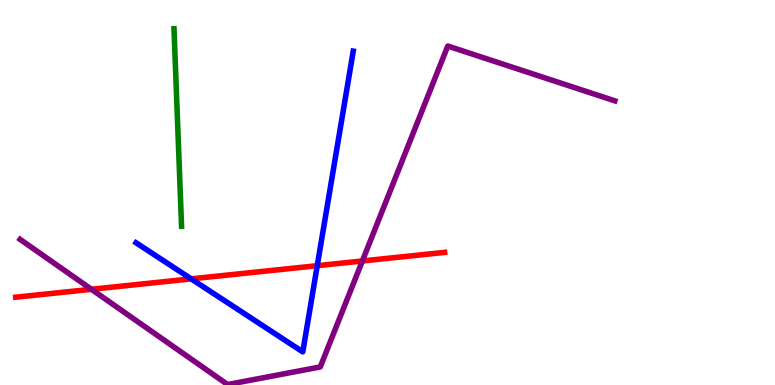[{'lines': ['blue', 'red'], 'intersections': [{'x': 2.47, 'y': 2.76}, {'x': 4.09, 'y': 3.1}]}, {'lines': ['green', 'red'], 'intersections': []}, {'lines': ['purple', 'red'], 'intersections': [{'x': 1.18, 'y': 2.49}, {'x': 4.68, 'y': 3.22}]}, {'lines': ['blue', 'green'], 'intersections': []}, {'lines': ['blue', 'purple'], 'intersections': []}, {'lines': ['green', 'purple'], 'intersections': []}]